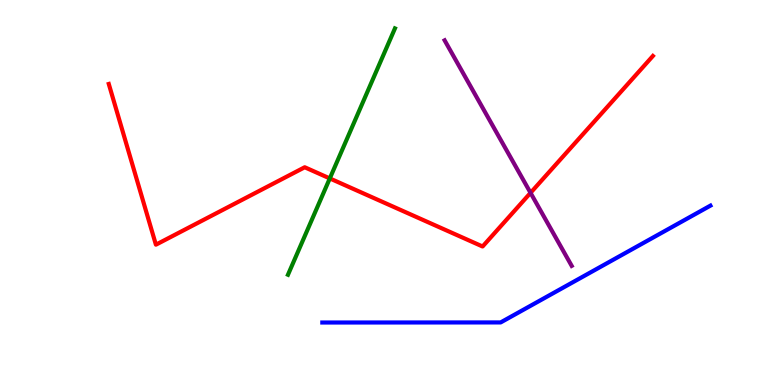[{'lines': ['blue', 'red'], 'intersections': []}, {'lines': ['green', 'red'], 'intersections': [{'x': 4.26, 'y': 5.37}]}, {'lines': ['purple', 'red'], 'intersections': [{'x': 6.85, 'y': 4.99}]}, {'lines': ['blue', 'green'], 'intersections': []}, {'lines': ['blue', 'purple'], 'intersections': []}, {'lines': ['green', 'purple'], 'intersections': []}]